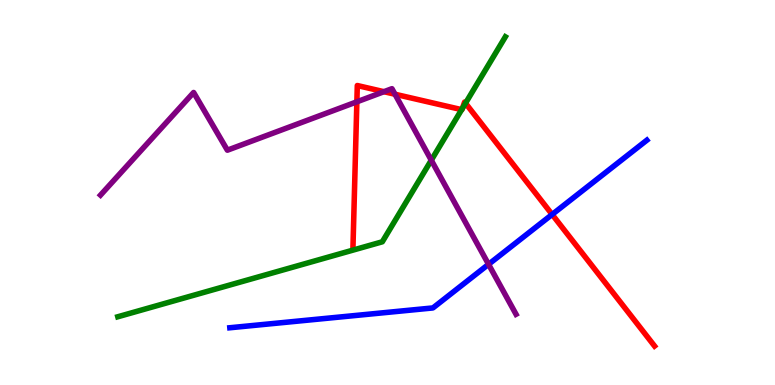[{'lines': ['blue', 'red'], 'intersections': [{'x': 7.12, 'y': 4.43}]}, {'lines': ['green', 'red'], 'intersections': [{'x': 5.96, 'y': 7.15}, {'x': 5.97, 'y': 7.19}, {'x': 6.01, 'y': 7.32}]}, {'lines': ['purple', 'red'], 'intersections': [{'x': 4.6, 'y': 7.36}, {'x': 4.95, 'y': 7.62}, {'x': 5.1, 'y': 7.55}]}, {'lines': ['blue', 'green'], 'intersections': []}, {'lines': ['blue', 'purple'], 'intersections': [{'x': 6.3, 'y': 3.13}]}, {'lines': ['green', 'purple'], 'intersections': [{'x': 5.56, 'y': 5.84}]}]